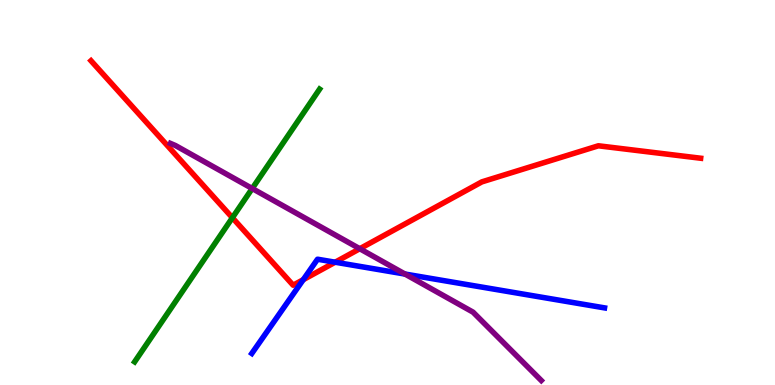[{'lines': ['blue', 'red'], 'intersections': [{'x': 3.91, 'y': 2.74}, {'x': 4.32, 'y': 3.19}]}, {'lines': ['green', 'red'], 'intersections': [{'x': 3.0, 'y': 4.34}]}, {'lines': ['purple', 'red'], 'intersections': [{'x': 4.64, 'y': 3.54}]}, {'lines': ['blue', 'green'], 'intersections': []}, {'lines': ['blue', 'purple'], 'intersections': [{'x': 5.23, 'y': 2.88}]}, {'lines': ['green', 'purple'], 'intersections': [{'x': 3.25, 'y': 5.1}]}]